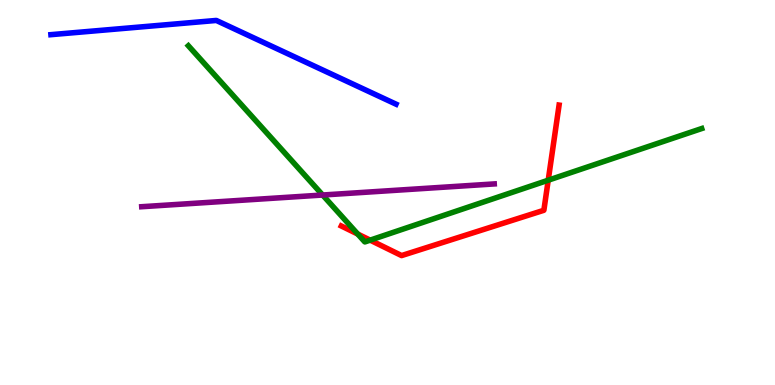[{'lines': ['blue', 'red'], 'intersections': []}, {'lines': ['green', 'red'], 'intersections': [{'x': 4.62, 'y': 3.92}, {'x': 4.78, 'y': 3.76}, {'x': 7.07, 'y': 5.32}]}, {'lines': ['purple', 'red'], 'intersections': []}, {'lines': ['blue', 'green'], 'intersections': []}, {'lines': ['blue', 'purple'], 'intersections': []}, {'lines': ['green', 'purple'], 'intersections': [{'x': 4.16, 'y': 4.93}]}]